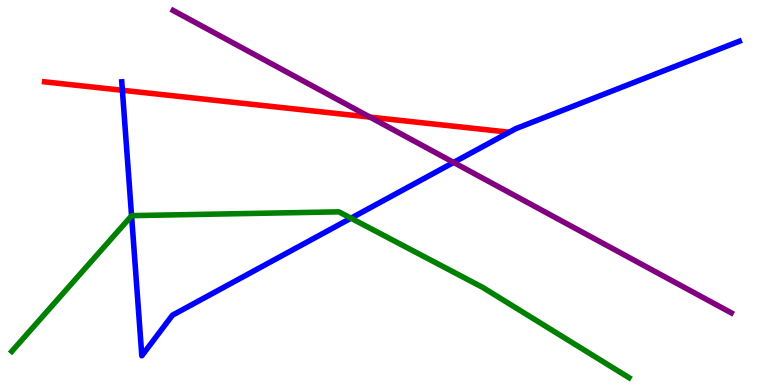[{'lines': ['blue', 'red'], 'intersections': [{'x': 1.58, 'y': 7.66}]}, {'lines': ['green', 'red'], 'intersections': []}, {'lines': ['purple', 'red'], 'intersections': [{'x': 4.77, 'y': 6.96}]}, {'lines': ['blue', 'green'], 'intersections': [{'x': 1.7, 'y': 4.39}, {'x': 4.53, 'y': 4.33}]}, {'lines': ['blue', 'purple'], 'intersections': [{'x': 5.85, 'y': 5.78}]}, {'lines': ['green', 'purple'], 'intersections': []}]